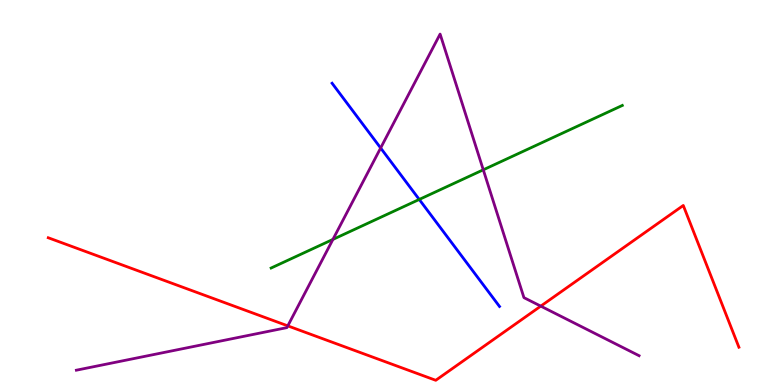[{'lines': ['blue', 'red'], 'intersections': []}, {'lines': ['green', 'red'], 'intersections': []}, {'lines': ['purple', 'red'], 'intersections': [{'x': 3.71, 'y': 1.54}, {'x': 6.98, 'y': 2.05}]}, {'lines': ['blue', 'green'], 'intersections': [{'x': 5.41, 'y': 4.82}]}, {'lines': ['blue', 'purple'], 'intersections': [{'x': 4.91, 'y': 6.16}]}, {'lines': ['green', 'purple'], 'intersections': [{'x': 4.3, 'y': 3.78}, {'x': 6.24, 'y': 5.59}]}]